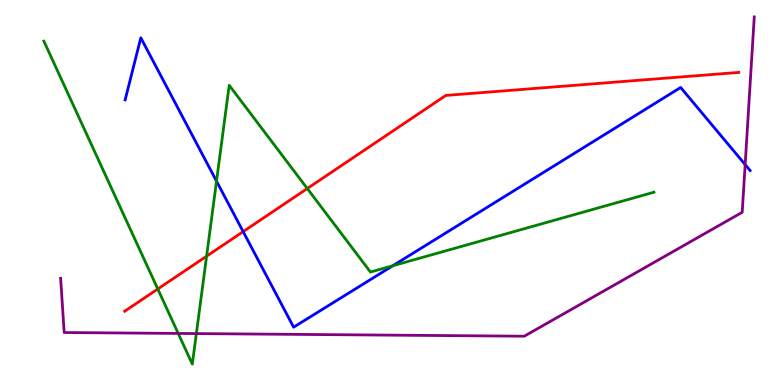[{'lines': ['blue', 'red'], 'intersections': [{'x': 3.14, 'y': 3.98}]}, {'lines': ['green', 'red'], 'intersections': [{'x': 2.04, 'y': 2.49}, {'x': 2.67, 'y': 3.35}, {'x': 3.96, 'y': 5.1}]}, {'lines': ['purple', 'red'], 'intersections': []}, {'lines': ['blue', 'green'], 'intersections': [{'x': 2.79, 'y': 5.29}, {'x': 5.07, 'y': 3.1}]}, {'lines': ['blue', 'purple'], 'intersections': [{'x': 9.61, 'y': 5.72}]}, {'lines': ['green', 'purple'], 'intersections': [{'x': 2.3, 'y': 1.34}, {'x': 2.53, 'y': 1.34}]}]